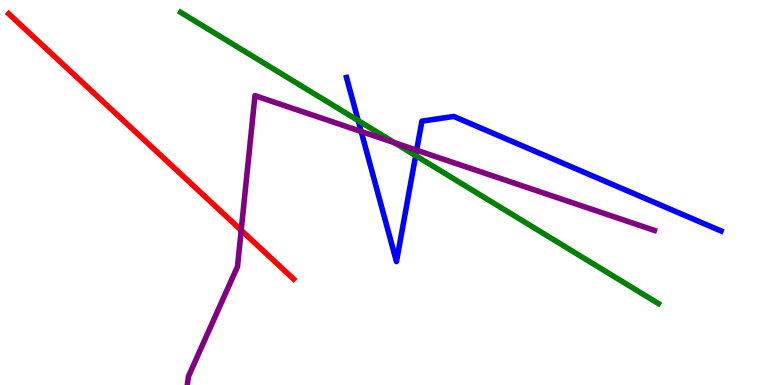[{'lines': ['blue', 'red'], 'intersections': []}, {'lines': ['green', 'red'], 'intersections': []}, {'lines': ['purple', 'red'], 'intersections': [{'x': 3.11, 'y': 4.02}]}, {'lines': ['blue', 'green'], 'intersections': [{'x': 4.62, 'y': 6.87}, {'x': 5.36, 'y': 5.96}]}, {'lines': ['blue', 'purple'], 'intersections': [{'x': 4.66, 'y': 6.59}, {'x': 5.38, 'y': 6.1}]}, {'lines': ['green', 'purple'], 'intersections': [{'x': 5.09, 'y': 6.29}]}]